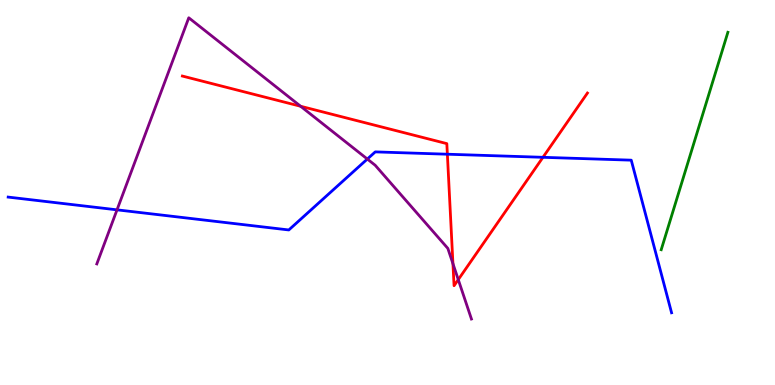[{'lines': ['blue', 'red'], 'intersections': [{'x': 5.77, 'y': 5.99}, {'x': 7.01, 'y': 5.91}]}, {'lines': ['green', 'red'], 'intersections': []}, {'lines': ['purple', 'red'], 'intersections': [{'x': 3.88, 'y': 7.24}, {'x': 5.84, 'y': 3.15}, {'x': 5.91, 'y': 2.74}]}, {'lines': ['blue', 'green'], 'intersections': []}, {'lines': ['blue', 'purple'], 'intersections': [{'x': 1.51, 'y': 4.55}, {'x': 4.74, 'y': 5.87}]}, {'lines': ['green', 'purple'], 'intersections': []}]